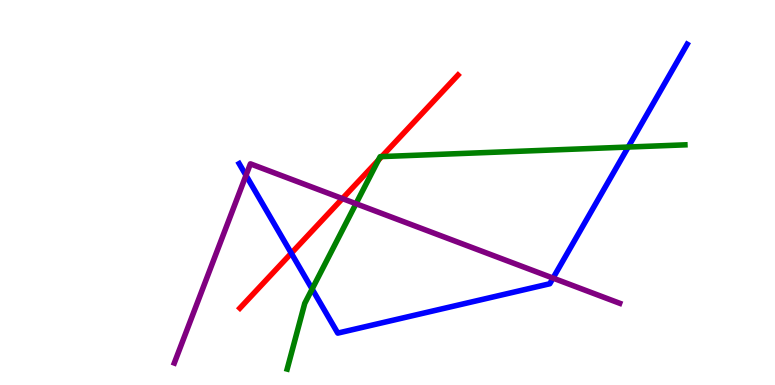[{'lines': ['blue', 'red'], 'intersections': [{'x': 3.76, 'y': 3.42}]}, {'lines': ['green', 'red'], 'intersections': [{'x': 4.88, 'y': 5.84}, {'x': 4.93, 'y': 5.93}]}, {'lines': ['purple', 'red'], 'intersections': [{'x': 4.42, 'y': 4.84}]}, {'lines': ['blue', 'green'], 'intersections': [{'x': 4.03, 'y': 2.49}, {'x': 8.11, 'y': 6.18}]}, {'lines': ['blue', 'purple'], 'intersections': [{'x': 3.17, 'y': 5.45}, {'x': 7.14, 'y': 2.78}]}, {'lines': ['green', 'purple'], 'intersections': [{'x': 4.59, 'y': 4.71}]}]